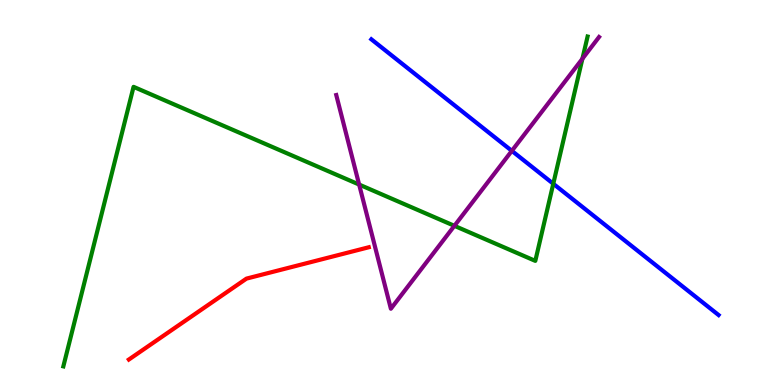[{'lines': ['blue', 'red'], 'intersections': []}, {'lines': ['green', 'red'], 'intersections': []}, {'lines': ['purple', 'red'], 'intersections': []}, {'lines': ['blue', 'green'], 'intersections': [{'x': 7.14, 'y': 5.23}]}, {'lines': ['blue', 'purple'], 'intersections': [{'x': 6.6, 'y': 6.08}]}, {'lines': ['green', 'purple'], 'intersections': [{'x': 4.63, 'y': 5.21}, {'x': 5.86, 'y': 4.13}, {'x': 7.52, 'y': 8.47}]}]